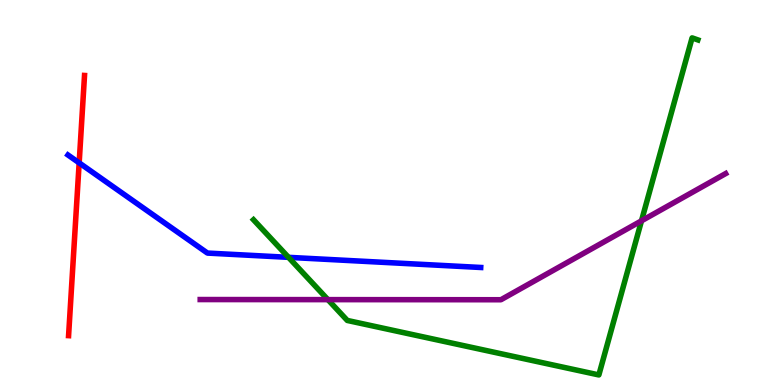[{'lines': ['blue', 'red'], 'intersections': [{'x': 1.02, 'y': 5.77}]}, {'lines': ['green', 'red'], 'intersections': []}, {'lines': ['purple', 'red'], 'intersections': []}, {'lines': ['blue', 'green'], 'intersections': [{'x': 3.72, 'y': 3.32}]}, {'lines': ['blue', 'purple'], 'intersections': []}, {'lines': ['green', 'purple'], 'intersections': [{'x': 4.23, 'y': 2.22}, {'x': 8.28, 'y': 4.26}]}]